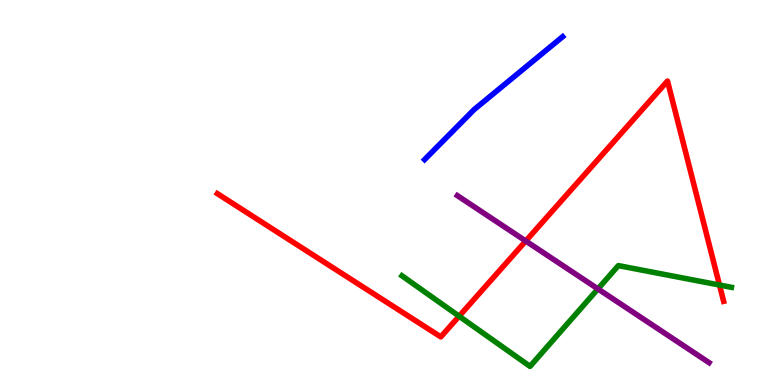[{'lines': ['blue', 'red'], 'intersections': []}, {'lines': ['green', 'red'], 'intersections': [{'x': 5.92, 'y': 1.79}, {'x': 9.28, 'y': 2.6}]}, {'lines': ['purple', 'red'], 'intersections': [{'x': 6.78, 'y': 3.74}]}, {'lines': ['blue', 'green'], 'intersections': []}, {'lines': ['blue', 'purple'], 'intersections': []}, {'lines': ['green', 'purple'], 'intersections': [{'x': 7.72, 'y': 2.5}]}]